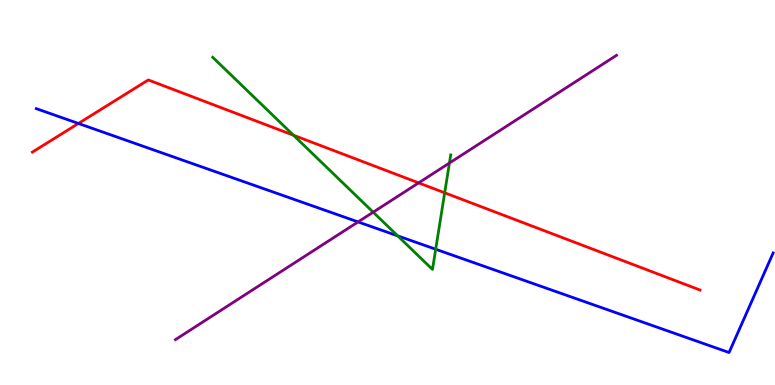[{'lines': ['blue', 'red'], 'intersections': [{'x': 1.01, 'y': 6.79}]}, {'lines': ['green', 'red'], 'intersections': [{'x': 3.79, 'y': 6.49}, {'x': 5.74, 'y': 4.99}]}, {'lines': ['purple', 'red'], 'intersections': [{'x': 5.4, 'y': 5.25}]}, {'lines': ['blue', 'green'], 'intersections': [{'x': 5.13, 'y': 3.87}, {'x': 5.62, 'y': 3.53}]}, {'lines': ['blue', 'purple'], 'intersections': [{'x': 4.62, 'y': 4.24}]}, {'lines': ['green', 'purple'], 'intersections': [{'x': 4.82, 'y': 4.49}, {'x': 5.8, 'y': 5.77}]}]